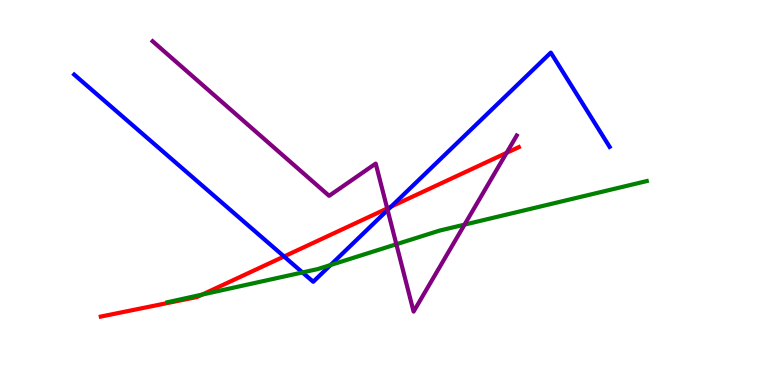[{'lines': ['blue', 'red'], 'intersections': [{'x': 3.67, 'y': 3.34}, {'x': 5.05, 'y': 4.63}]}, {'lines': ['green', 'red'], 'intersections': [{'x': 2.61, 'y': 2.35}]}, {'lines': ['purple', 'red'], 'intersections': [{'x': 5.0, 'y': 4.59}, {'x': 6.54, 'y': 6.03}]}, {'lines': ['blue', 'green'], 'intersections': [{'x': 3.9, 'y': 2.92}, {'x': 4.27, 'y': 3.12}]}, {'lines': ['blue', 'purple'], 'intersections': [{'x': 5.0, 'y': 4.54}]}, {'lines': ['green', 'purple'], 'intersections': [{'x': 5.11, 'y': 3.66}, {'x': 5.99, 'y': 4.17}]}]